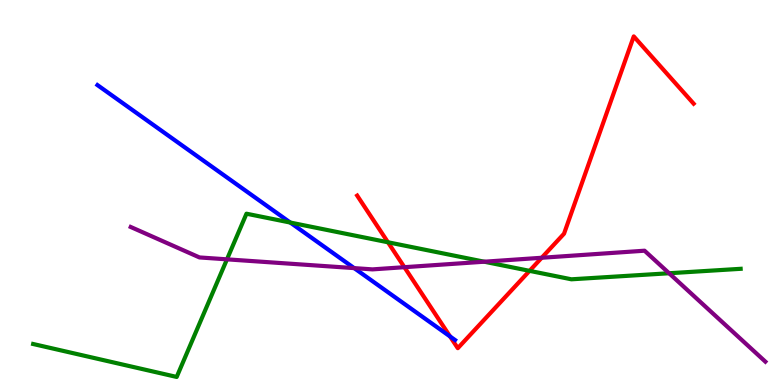[{'lines': ['blue', 'red'], 'intersections': [{'x': 5.81, 'y': 1.26}]}, {'lines': ['green', 'red'], 'intersections': [{'x': 5.01, 'y': 3.71}, {'x': 6.83, 'y': 2.96}]}, {'lines': ['purple', 'red'], 'intersections': [{'x': 5.22, 'y': 3.06}, {'x': 6.99, 'y': 3.3}]}, {'lines': ['blue', 'green'], 'intersections': [{'x': 3.75, 'y': 4.22}]}, {'lines': ['blue', 'purple'], 'intersections': [{'x': 4.57, 'y': 3.04}]}, {'lines': ['green', 'purple'], 'intersections': [{'x': 2.93, 'y': 3.26}, {'x': 6.25, 'y': 3.2}, {'x': 8.63, 'y': 2.9}]}]